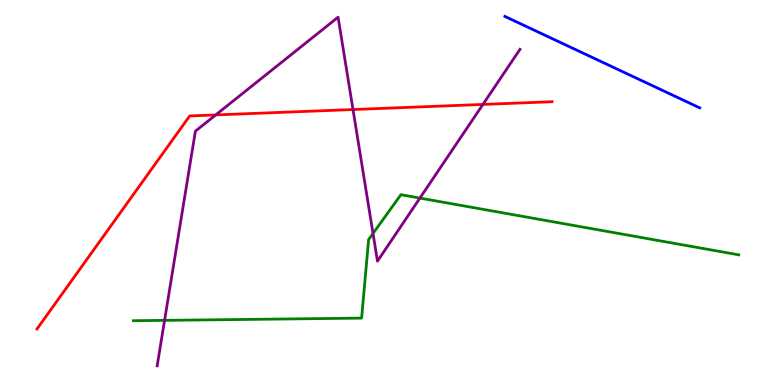[{'lines': ['blue', 'red'], 'intersections': []}, {'lines': ['green', 'red'], 'intersections': []}, {'lines': ['purple', 'red'], 'intersections': [{'x': 2.78, 'y': 7.01}, {'x': 4.55, 'y': 7.15}, {'x': 6.23, 'y': 7.29}]}, {'lines': ['blue', 'green'], 'intersections': []}, {'lines': ['blue', 'purple'], 'intersections': []}, {'lines': ['green', 'purple'], 'intersections': [{'x': 2.12, 'y': 1.68}, {'x': 4.81, 'y': 3.94}, {'x': 5.42, 'y': 4.85}]}]